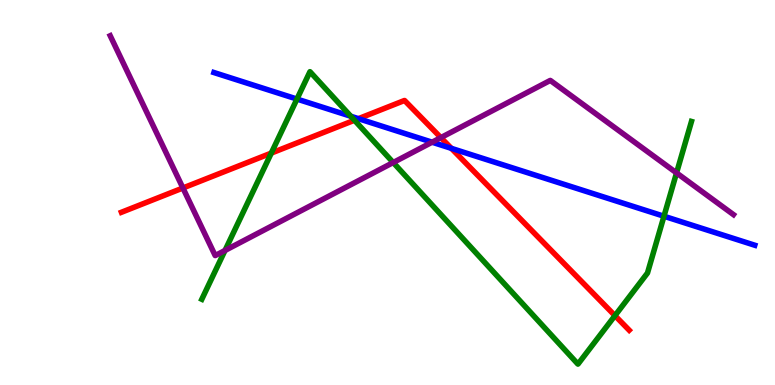[{'lines': ['blue', 'red'], 'intersections': [{'x': 4.62, 'y': 6.92}, {'x': 5.82, 'y': 6.15}]}, {'lines': ['green', 'red'], 'intersections': [{'x': 3.5, 'y': 6.02}, {'x': 4.57, 'y': 6.88}, {'x': 7.93, 'y': 1.8}]}, {'lines': ['purple', 'red'], 'intersections': [{'x': 2.36, 'y': 5.12}, {'x': 5.69, 'y': 6.43}]}, {'lines': ['blue', 'green'], 'intersections': [{'x': 3.83, 'y': 7.43}, {'x': 4.53, 'y': 6.98}, {'x': 8.57, 'y': 4.38}]}, {'lines': ['blue', 'purple'], 'intersections': [{'x': 5.58, 'y': 6.31}]}, {'lines': ['green', 'purple'], 'intersections': [{'x': 2.9, 'y': 3.49}, {'x': 5.07, 'y': 5.78}, {'x': 8.73, 'y': 5.51}]}]